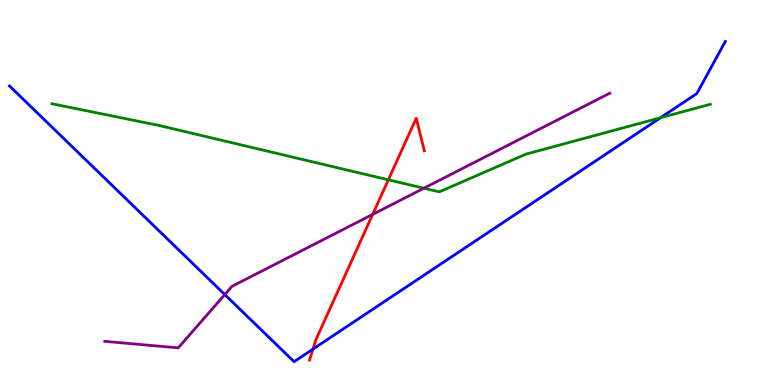[{'lines': ['blue', 'red'], 'intersections': [{'x': 4.04, 'y': 0.932}]}, {'lines': ['green', 'red'], 'intersections': [{'x': 5.01, 'y': 5.33}]}, {'lines': ['purple', 'red'], 'intersections': [{'x': 4.81, 'y': 4.43}]}, {'lines': ['blue', 'green'], 'intersections': [{'x': 8.52, 'y': 6.94}]}, {'lines': ['blue', 'purple'], 'intersections': [{'x': 2.9, 'y': 2.35}]}, {'lines': ['green', 'purple'], 'intersections': [{'x': 5.47, 'y': 5.11}]}]